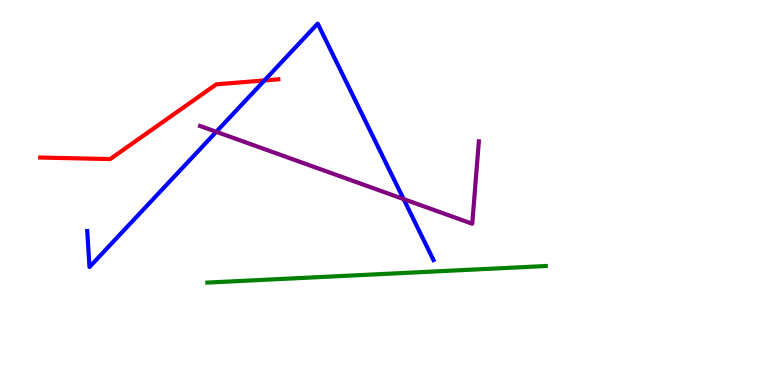[{'lines': ['blue', 'red'], 'intersections': [{'x': 3.41, 'y': 7.91}]}, {'lines': ['green', 'red'], 'intersections': []}, {'lines': ['purple', 'red'], 'intersections': []}, {'lines': ['blue', 'green'], 'intersections': []}, {'lines': ['blue', 'purple'], 'intersections': [{'x': 2.79, 'y': 6.58}, {'x': 5.21, 'y': 4.83}]}, {'lines': ['green', 'purple'], 'intersections': []}]